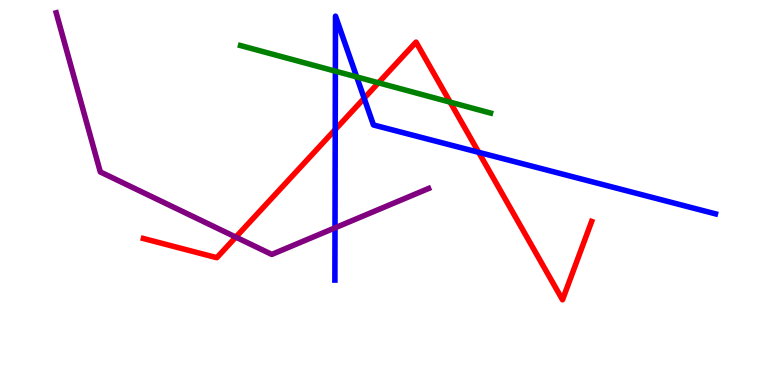[{'lines': ['blue', 'red'], 'intersections': [{'x': 4.33, 'y': 6.64}, {'x': 4.7, 'y': 7.45}, {'x': 6.18, 'y': 6.04}]}, {'lines': ['green', 'red'], 'intersections': [{'x': 4.88, 'y': 7.85}, {'x': 5.81, 'y': 7.35}]}, {'lines': ['purple', 'red'], 'intersections': [{'x': 3.04, 'y': 3.84}]}, {'lines': ['blue', 'green'], 'intersections': [{'x': 4.33, 'y': 8.15}, {'x': 4.6, 'y': 8.0}]}, {'lines': ['blue', 'purple'], 'intersections': [{'x': 4.32, 'y': 4.08}]}, {'lines': ['green', 'purple'], 'intersections': []}]